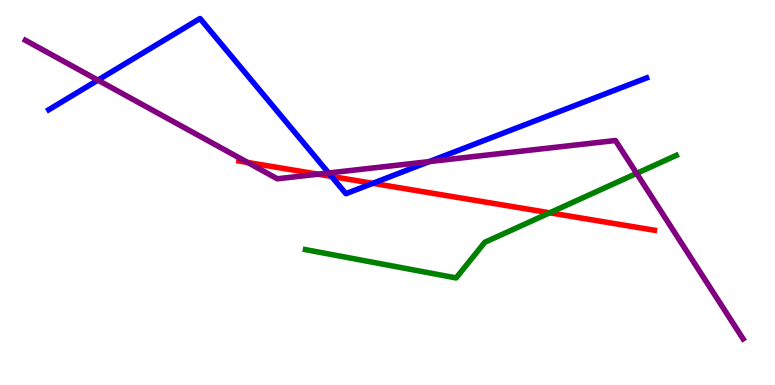[{'lines': ['blue', 'red'], 'intersections': [{'x': 4.28, 'y': 5.42}, {'x': 4.81, 'y': 5.24}]}, {'lines': ['green', 'red'], 'intersections': [{'x': 7.09, 'y': 4.47}]}, {'lines': ['purple', 'red'], 'intersections': [{'x': 3.2, 'y': 5.78}, {'x': 4.1, 'y': 5.48}]}, {'lines': ['blue', 'green'], 'intersections': []}, {'lines': ['blue', 'purple'], 'intersections': [{'x': 1.26, 'y': 7.92}, {'x': 4.24, 'y': 5.51}, {'x': 5.54, 'y': 5.8}]}, {'lines': ['green', 'purple'], 'intersections': [{'x': 8.21, 'y': 5.5}]}]